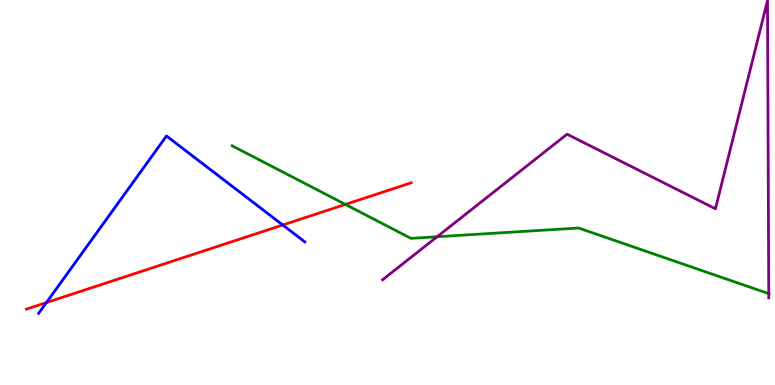[{'lines': ['blue', 'red'], 'intersections': [{'x': 0.599, 'y': 2.14}, {'x': 3.65, 'y': 4.16}]}, {'lines': ['green', 'red'], 'intersections': [{'x': 4.46, 'y': 4.69}]}, {'lines': ['purple', 'red'], 'intersections': []}, {'lines': ['blue', 'green'], 'intersections': []}, {'lines': ['blue', 'purple'], 'intersections': []}, {'lines': ['green', 'purple'], 'intersections': [{'x': 5.64, 'y': 3.85}, {'x': 9.92, 'y': 2.37}]}]